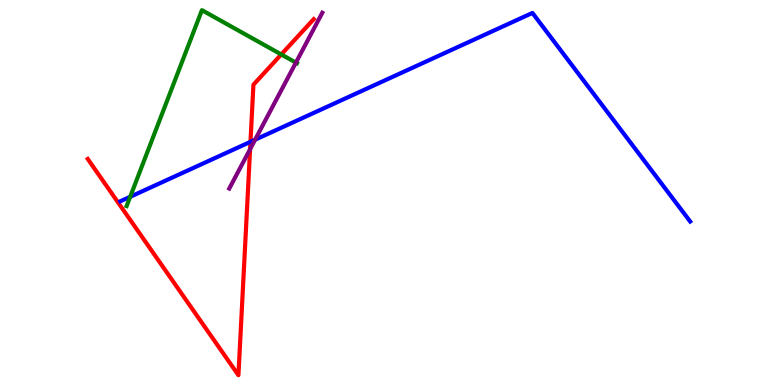[{'lines': ['blue', 'red'], 'intersections': [{'x': 3.23, 'y': 6.32}]}, {'lines': ['green', 'red'], 'intersections': [{'x': 3.63, 'y': 8.59}]}, {'lines': ['purple', 'red'], 'intersections': [{'x': 3.23, 'y': 6.13}]}, {'lines': ['blue', 'green'], 'intersections': [{'x': 1.68, 'y': 4.89}]}, {'lines': ['blue', 'purple'], 'intersections': [{'x': 3.29, 'y': 6.37}]}, {'lines': ['green', 'purple'], 'intersections': [{'x': 3.82, 'y': 8.37}]}]